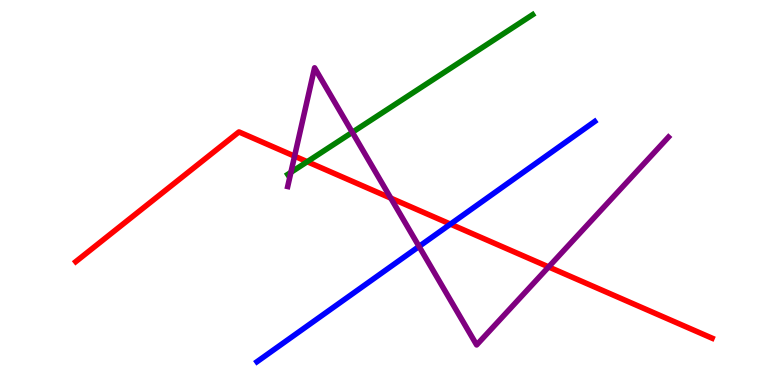[{'lines': ['blue', 'red'], 'intersections': [{'x': 5.81, 'y': 4.18}]}, {'lines': ['green', 'red'], 'intersections': [{'x': 3.96, 'y': 5.8}]}, {'lines': ['purple', 'red'], 'intersections': [{'x': 3.8, 'y': 5.94}, {'x': 5.04, 'y': 4.85}, {'x': 7.08, 'y': 3.07}]}, {'lines': ['blue', 'green'], 'intersections': []}, {'lines': ['blue', 'purple'], 'intersections': [{'x': 5.41, 'y': 3.6}]}, {'lines': ['green', 'purple'], 'intersections': [{'x': 3.75, 'y': 5.52}, {'x': 4.55, 'y': 6.56}]}]